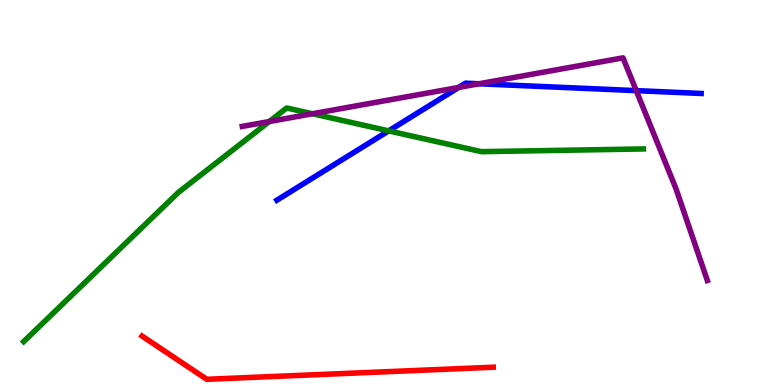[{'lines': ['blue', 'red'], 'intersections': []}, {'lines': ['green', 'red'], 'intersections': []}, {'lines': ['purple', 'red'], 'intersections': []}, {'lines': ['blue', 'green'], 'intersections': [{'x': 5.02, 'y': 6.6}]}, {'lines': ['blue', 'purple'], 'intersections': [{'x': 5.92, 'y': 7.73}, {'x': 6.18, 'y': 7.82}, {'x': 8.21, 'y': 7.65}]}, {'lines': ['green', 'purple'], 'intersections': [{'x': 3.47, 'y': 6.84}, {'x': 4.03, 'y': 7.05}]}]